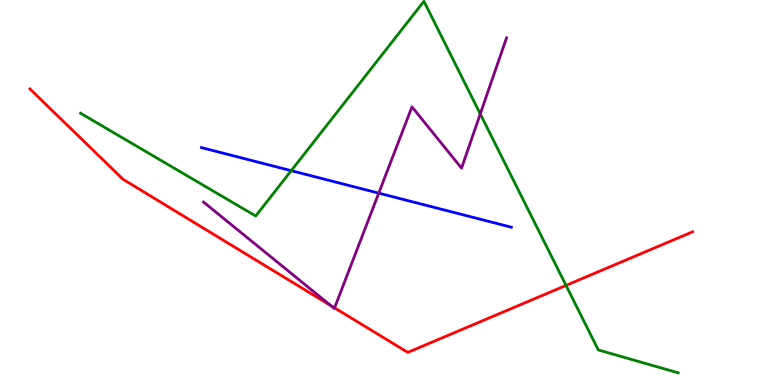[{'lines': ['blue', 'red'], 'intersections': []}, {'lines': ['green', 'red'], 'intersections': [{'x': 7.3, 'y': 2.59}]}, {'lines': ['purple', 'red'], 'intersections': [{'x': 4.27, 'y': 2.06}, {'x': 4.32, 'y': 2.0}]}, {'lines': ['blue', 'green'], 'intersections': [{'x': 3.76, 'y': 5.57}]}, {'lines': ['blue', 'purple'], 'intersections': [{'x': 4.89, 'y': 4.98}]}, {'lines': ['green', 'purple'], 'intersections': [{'x': 6.2, 'y': 7.04}]}]